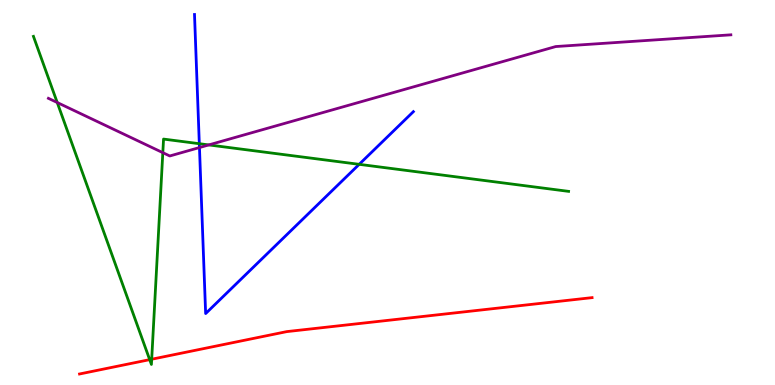[{'lines': ['blue', 'red'], 'intersections': []}, {'lines': ['green', 'red'], 'intersections': [{'x': 1.93, 'y': 0.659}, {'x': 1.96, 'y': 0.669}]}, {'lines': ['purple', 'red'], 'intersections': []}, {'lines': ['blue', 'green'], 'intersections': [{'x': 2.57, 'y': 6.27}, {'x': 4.63, 'y': 5.73}]}, {'lines': ['blue', 'purple'], 'intersections': [{'x': 2.57, 'y': 6.17}]}, {'lines': ['green', 'purple'], 'intersections': [{'x': 0.738, 'y': 7.34}, {'x': 2.1, 'y': 6.03}, {'x': 2.69, 'y': 6.24}]}]